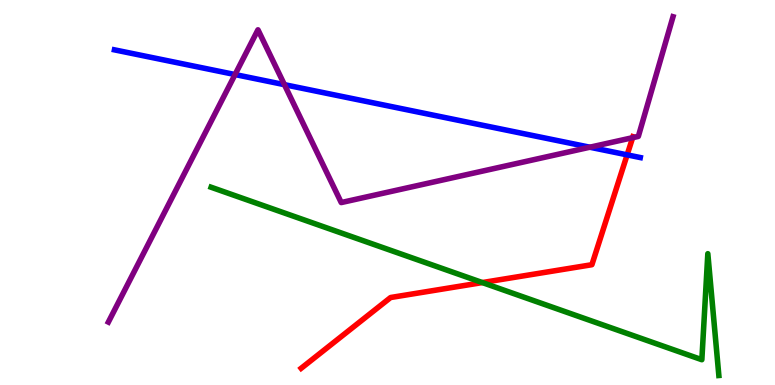[{'lines': ['blue', 'red'], 'intersections': [{'x': 8.09, 'y': 5.98}]}, {'lines': ['green', 'red'], 'intersections': [{'x': 6.22, 'y': 2.66}]}, {'lines': ['purple', 'red'], 'intersections': [{'x': 8.16, 'y': 6.42}]}, {'lines': ['blue', 'green'], 'intersections': []}, {'lines': ['blue', 'purple'], 'intersections': [{'x': 3.03, 'y': 8.06}, {'x': 3.67, 'y': 7.8}, {'x': 7.61, 'y': 6.18}]}, {'lines': ['green', 'purple'], 'intersections': []}]